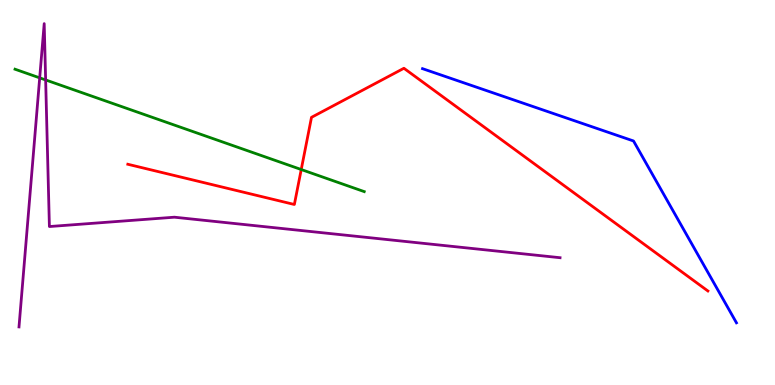[{'lines': ['blue', 'red'], 'intersections': []}, {'lines': ['green', 'red'], 'intersections': [{'x': 3.89, 'y': 5.6}]}, {'lines': ['purple', 'red'], 'intersections': []}, {'lines': ['blue', 'green'], 'intersections': []}, {'lines': ['blue', 'purple'], 'intersections': []}, {'lines': ['green', 'purple'], 'intersections': [{'x': 0.512, 'y': 7.98}, {'x': 0.589, 'y': 7.92}]}]